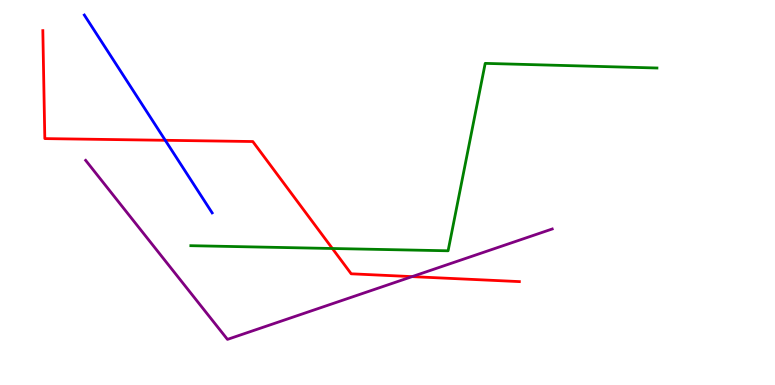[{'lines': ['blue', 'red'], 'intersections': [{'x': 2.13, 'y': 6.36}]}, {'lines': ['green', 'red'], 'intersections': [{'x': 4.29, 'y': 3.55}]}, {'lines': ['purple', 'red'], 'intersections': [{'x': 5.32, 'y': 2.81}]}, {'lines': ['blue', 'green'], 'intersections': []}, {'lines': ['blue', 'purple'], 'intersections': []}, {'lines': ['green', 'purple'], 'intersections': []}]